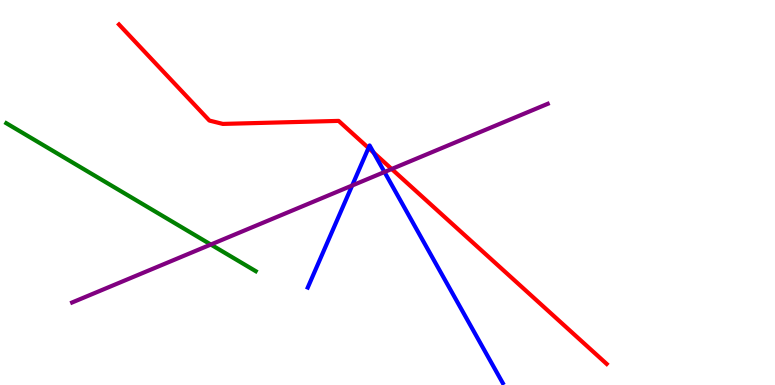[{'lines': ['blue', 'red'], 'intersections': [{'x': 4.75, 'y': 6.16}, {'x': 4.82, 'y': 6.04}]}, {'lines': ['green', 'red'], 'intersections': []}, {'lines': ['purple', 'red'], 'intersections': [{'x': 5.05, 'y': 5.61}]}, {'lines': ['blue', 'green'], 'intersections': []}, {'lines': ['blue', 'purple'], 'intersections': [{'x': 4.54, 'y': 5.18}, {'x': 4.96, 'y': 5.53}]}, {'lines': ['green', 'purple'], 'intersections': [{'x': 2.72, 'y': 3.65}]}]